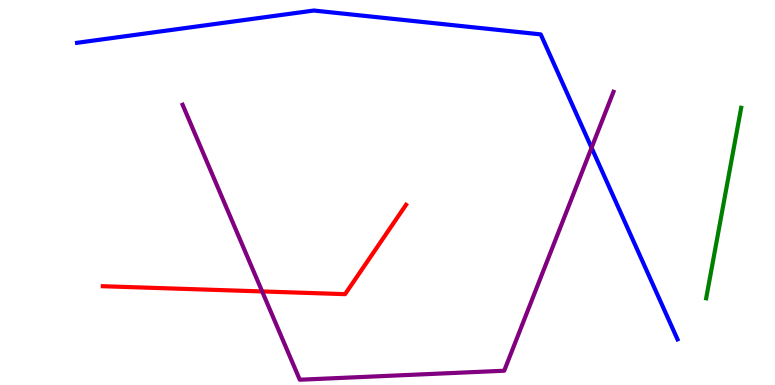[{'lines': ['blue', 'red'], 'intersections': []}, {'lines': ['green', 'red'], 'intersections': []}, {'lines': ['purple', 'red'], 'intersections': [{'x': 3.38, 'y': 2.43}]}, {'lines': ['blue', 'green'], 'intersections': []}, {'lines': ['blue', 'purple'], 'intersections': [{'x': 7.63, 'y': 6.16}]}, {'lines': ['green', 'purple'], 'intersections': []}]